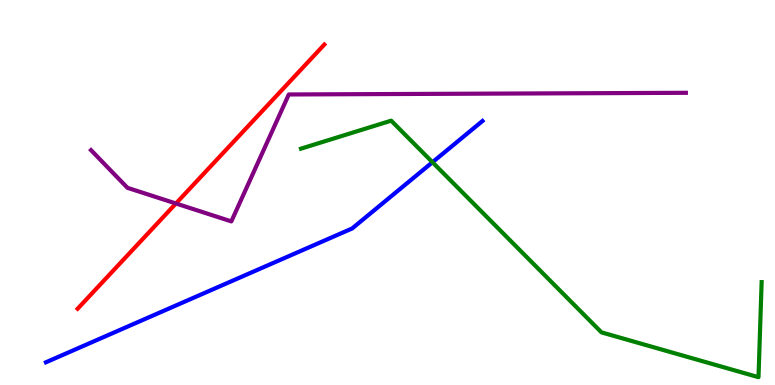[{'lines': ['blue', 'red'], 'intersections': []}, {'lines': ['green', 'red'], 'intersections': []}, {'lines': ['purple', 'red'], 'intersections': [{'x': 2.27, 'y': 4.71}]}, {'lines': ['blue', 'green'], 'intersections': [{'x': 5.58, 'y': 5.79}]}, {'lines': ['blue', 'purple'], 'intersections': []}, {'lines': ['green', 'purple'], 'intersections': []}]